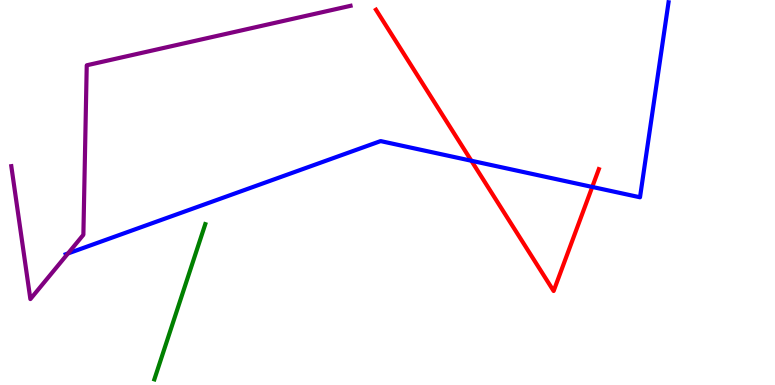[{'lines': ['blue', 'red'], 'intersections': [{'x': 6.08, 'y': 5.82}, {'x': 7.64, 'y': 5.14}]}, {'lines': ['green', 'red'], 'intersections': []}, {'lines': ['purple', 'red'], 'intersections': []}, {'lines': ['blue', 'green'], 'intersections': []}, {'lines': ['blue', 'purple'], 'intersections': [{'x': 0.877, 'y': 3.42}]}, {'lines': ['green', 'purple'], 'intersections': []}]